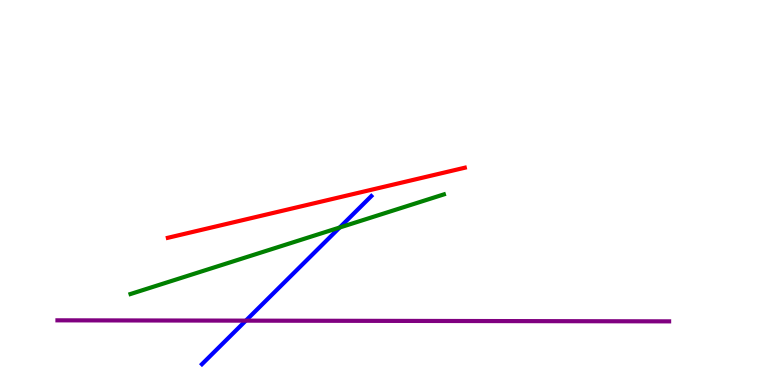[{'lines': ['blue', 'red'], 'intersections': []}, {'lines': ['green', 'red'], 'intersections': []}, {'lines': ['purple', 'red'], 'intersections': []}, {'lines': ['blue', 'green'], 'intersections': [{'x': 4.38, 'y': 4.09}]}, {'lines': ['blue', 'purple'], 'intersections': [{'x': 3.17, 'y': 1.67}]}, {'lines': ['green', 'purple'], 'intersections': []}]